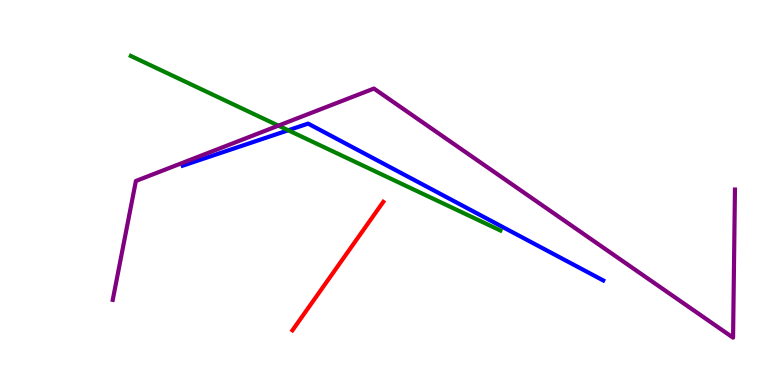[{'lines': ['blue', 'red'], 'intersections': []}, {'lines': ['green', 'red'], 'intersections': []}, {'lines': ['purple', 'red'], 'intersections': []}, {'lines': ['blue', 'green'], 'intersections': [{'x': 3.72, 'y': 6.62}]}, {'lines': ['blue', 'purple'], 'intersections': []}, {'lines': ['green', 'purple'], 'intersections': [{'x': 3.59, 'y': 6.74}]}]